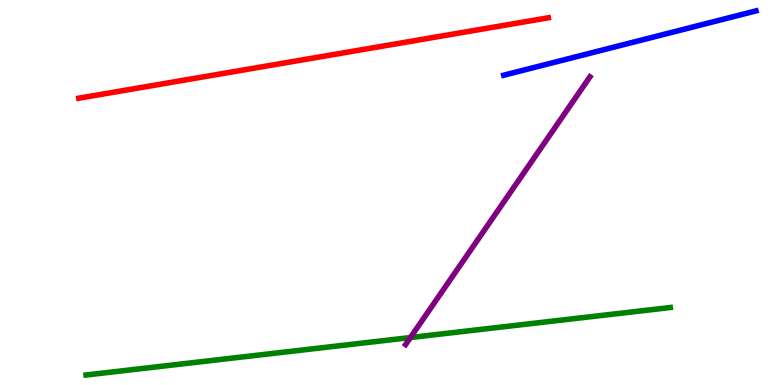[{'lines': ['blue', 'red'], 'intersections': []}, {'lines': ['green', 'red'], 'intersections': []}, {'lines': ['purple', 'red'], 'intersections': []}, {'lines': ['blue', 'green'], 'intersections': []}, {'lines': ['blue', 'purple'], 'intersections': []}, {'lines': ['green', 'purple'], 'intersections': [{'x': 5.3, 'y': 1.23}]}]